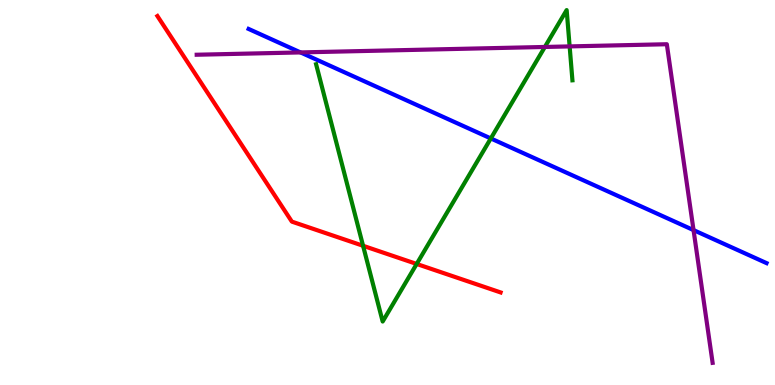[{'lines': ['blue', 'red'], 'intersections': []}, {'lines': ['green', 'red'], 'intersections': [{'x': 4.68, 'y': 3.62}, {'x': 5.38, 'y': 3.14}]}, {'lines': ['purple', 'red'], 'intersections': []}, {'lines': ['blue', 'green'], 'intersections': [{'x': 6.33, 'y': 6.4}]}, {'lines': ['blue', 'purple'], 'intersections': [{'x': 3.88, 'y': 8.64}, {'x': 8.95, 'y': 4.02}]}, {'lines': ['green', 'purple'], 'intersections': [{'x': 7.03, 'y': 8.78}, {'x': 7.35, 'y': 8.79}]}]